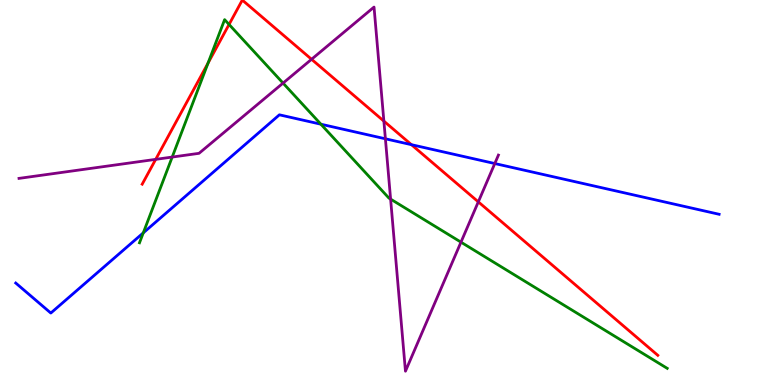[{'lines': ['blue', 'red'], 'intersections': [{'x': 5.31, 'y': 6.24}]}, {'lines': ['green', 'red'], 'intersections': [{'x': 2.68, 'y': 8.36}, {'x': 2.96, 'y': 9.36}]}, {'lines': ['purple', 'red'], 'intersections': [{'x': 2.01, 'y': 5.86}, {'x': 4.02, 'y': 8.46}, {'x': 4.95, 'y': 6.85}, {'x': 6.17, 'y': 4.76}]}, {'lines': ['blue', 'green'], 'intersections': [{'x': 1.85, 'y': 3.95}, {'x': 4.14, 'y': 6.77}]}, {'lines': ['blue', 'purple'], 'intersections': [{'x': 4.97, 'y': 6.39}, {'x': 6.38, 'y': 5.75}]}, {'lines': ['green', 'purple'], 'intersections': [{'x': 2.22, 'y': 5.92}, {'x': 3.65, 'y': 7.84}, {'x': 5.04, 'y': 4.83}, {'x': 5.95, 'y': 3.71}]}]